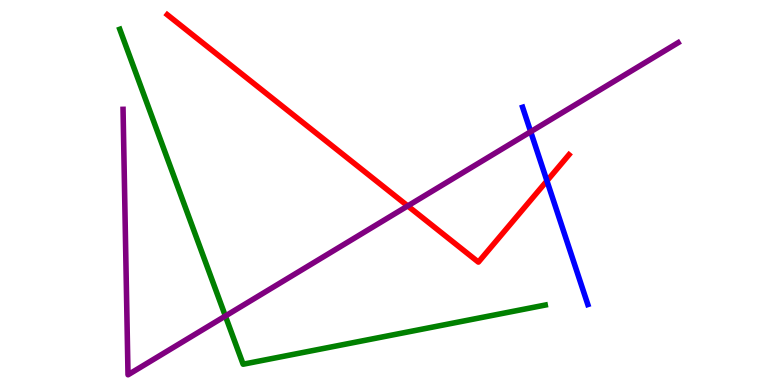[{'lines': ['blue', 'red'], 'intersections': [{'x': 7.06, 'y': 5.3}]}, {'lines': ['green', 'red'], 'intersections': []}, {'lines': ['purple', 'red'], 'intersections': [{'x': 5.26, 'y': 4.65}]}, {'lines': ['blue', 'green'], 'intersections': []}, {'lines': ['blue', 'purple'], 'intersections': [{'x': 6.85, 'y': 6.58}]}, {'lines': ['green', 'purple'], 'intersections': [{'x': 2.91, 'y': 1.79}]}]